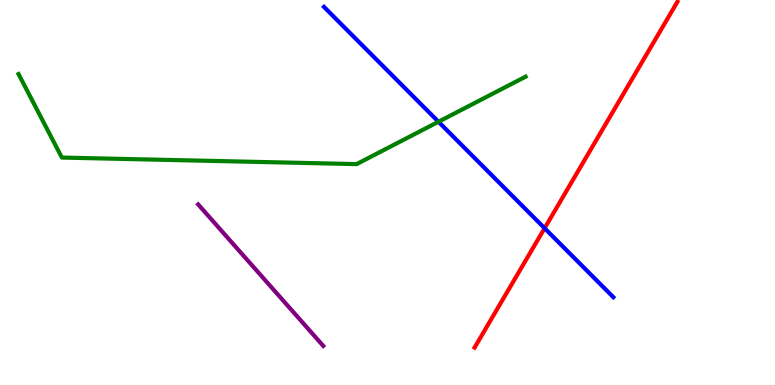[{'lines': ['blue', 'red'], 'intersections': [{'x': 7.03, 'y': 4.07}]}, {'lines': ['green', 'red'], 'intersections': []}, {'lines': ['purple', 'red'], 'intersections': []}, {'lines': ['blue', 'green'], 'intersections': [{'x': 5.66, 'y': 6.84}]}, {'lines': ['blue', 'purple'], 'intersections': []}, {'lines': ['green', 'purple'], 'intersections': []}]